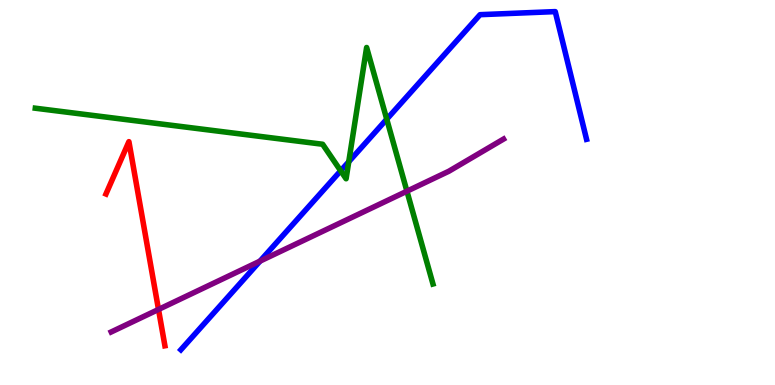[{'lines': ['blue', 'red'], 'intersections': []}, {'lines': ['green', 'red'], 'intersections': []}, {'lines': ['purple', 'red'], 'intersections': [{'x': 2.05, 'y': 1.96}]}, {'lines': ['blue', 'green'], 'intersections': [{'x': 4.4, 'y': 5.56}, {'x': 4.5, 'y': 5.8}, {'x': 4.99, 'y': 6.9}]}, {'lines': ['blue', 'purple'], 'intersections': [{'x': 3.36, 'y': 3.22}]}, {'lines': ['green', 'purple'], 'intersections': [{'x': 5.25, 'y': 5.03}]}]